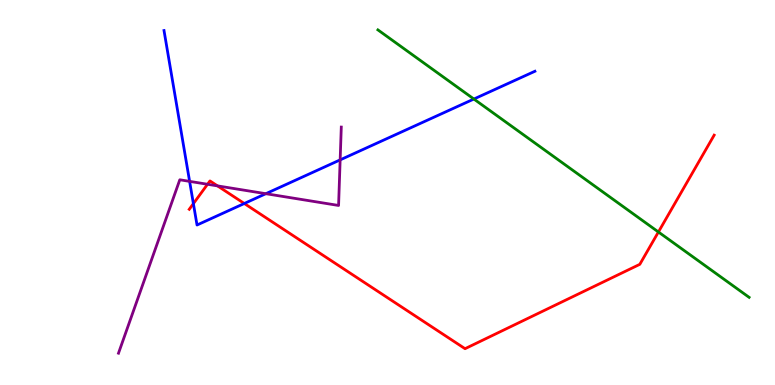[{'lines': ['blue', 'red'], 'intersections': [{'x': 2.5, 'y': 4.71}, {'x': 3.15, 'y': 4.71}]}, {'lines': ['green', 'red'], 'intersections': [{'x': 8.5, 'y': 3.97}]}, {'lines': ['purple', 'red'], 'intersections': [{'x': 2.68, 'y': 5.21}, {'x': 2.81, 'y': 5.17}]}, {'lines': ['blue', 'green'], 'intersections': [{'x': 6.11, 'y': 7.43}]}, {'lines': ['blue', 'purple'], 'intersections': [{'x': 2.45, 'y': 5.29}, {'x': 3.43, 'y': 4.97}, {'x': 4.39, 'y': 5.85}]}, {'lines': ['green', 'purple'], 'intersections': []}]